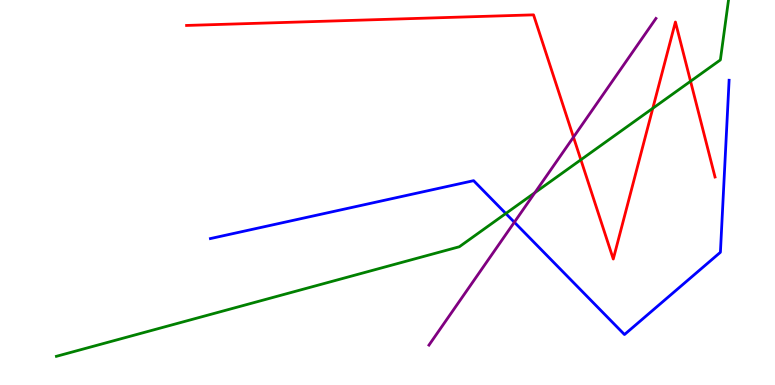[{'lines': ['blue', 'red'], 'intersections': []}, {'lines': ['green', 'red'], 'intersections': [{'x': 7.5, 'y': 5.85}, {'x': 8.42, 'y': 7.19}, {'x': 8.91, 'y': 7.89}]}, {'lines': ['purple', 'red'], 'intersections': [{'x': 7.4, 'y': 6.44}]}, {'lines': ['blue', 'green'], 'intersections': [{'x': 6.53, 'y': 4.45}]}, {'lines': ['blue', 'purple'], 'intersections': [{'x': 6.64, 'y': 4.23}]}, {'lines': ['green', 'purple'], 'intersections': [{'x': 6.9, 'y': 5.0}]}]